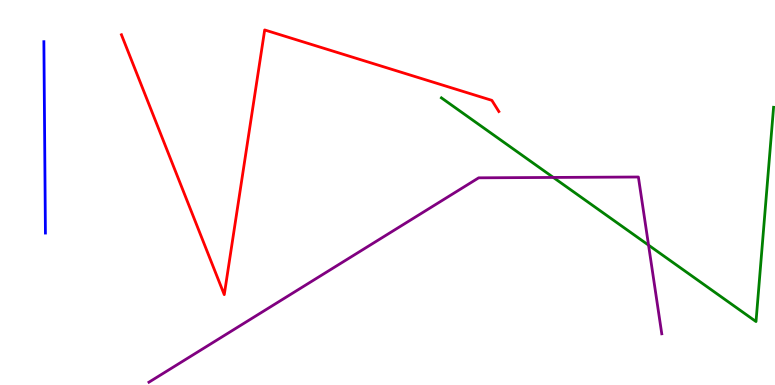[{'lines': ['blue', 'red'], 'intersections': []}, {'lines': ['green', 'red'], 'intersections': []}, {'lines': ['purple', 'red'], 'intersections': []}, {'lines': ['blue', 'green'], 'intersections': []}, {'lines': ['blue', 'purple'], 'intersections': []}, {'lines': ['green', 'purple'], 'intersections': [{'x': 7.14, 'y': 5.39}, {'x': 8.37, 'y': 3.63}]}]